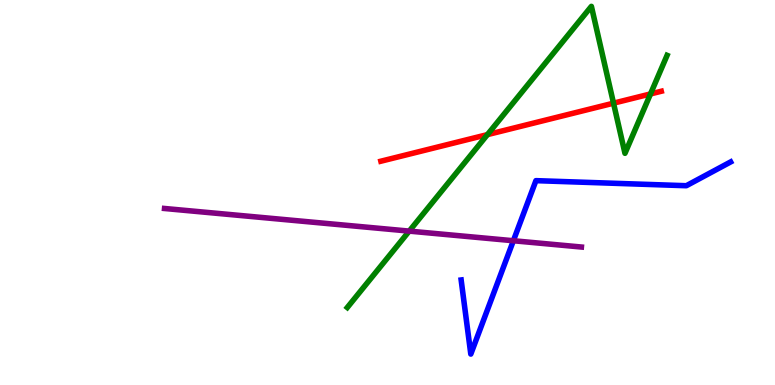[{'lines': ['blue', 'red'], 'intersections': []}, {'lines': ['green', 'red'], 'intersections': [{'x': 6.29, 'y': 6.5}, {'x': 7.92, 'y': 7.32}, {'x': 8.39, 'y': 7.56}]}, {'lines': ['purple', 'red'], 'intersections': []}, {'lines': ['blue', 'green'], 'intersections': []}, {'lines': ['blue', 'purple'], 'intersections': [{'x': 6.62, 'y': 3.75}]}, {'lines': ['green', 'purple'], 'intersections': [{'x': 5.28, 'y': 4.0}]}]